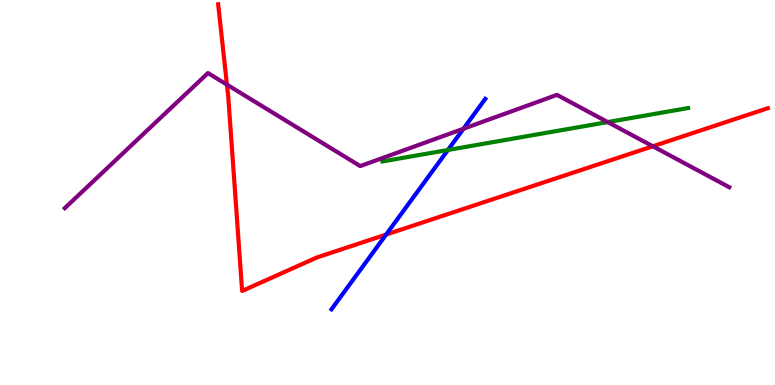[{'lines': ['blue', 'red'], 'intersections': [{'x': 4.98, 'y': 3.91}]}, {'lines': ['green', 'red'], 'intersections': []}, {'lines': ['purple', 'red'], 'intersections': [{'x': 2.93, 'y': 7.8}, {'x': 8.42, 'y': 6.2}]}, {'lines': ['blue', 'green'], 'intersections': [{'x': 5.78, 'y': 6.1}]}, {'lines': ['blue', 'purple'], 'intersections': [{'x': 5.98, 'y': 6.66}]}, {'lines': ['green', 'purple'], 'intersections': [{'x': 7.84, 'y': 6.83}]}]